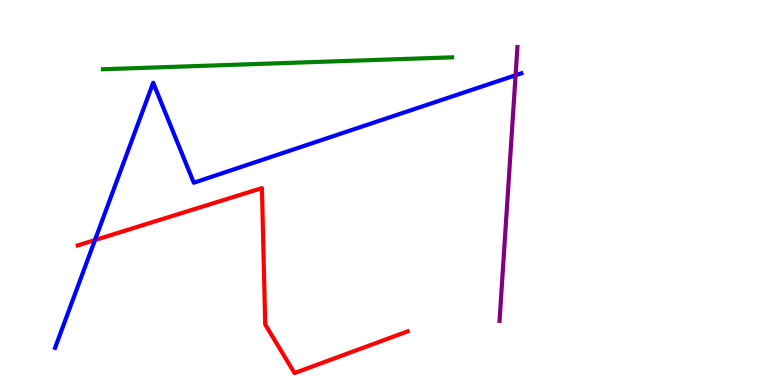[{'lines': ['blue', 'red'], 'intersections': [{'x': 1.23, 'y': 3.77}]}, {'lines': ['green', 'red'], 'intersections': []}, {'lines': ['purple', 'red'], 'intersections': []}, {'lines': ['blue', 'green'], 'intersections': []}, {'lines': ['blue', 'purple'], 'intersections': [{'x': 6.65, 'y': 8.05}]}, {'lines': ['green', 'purple'], 'intersections': []}]